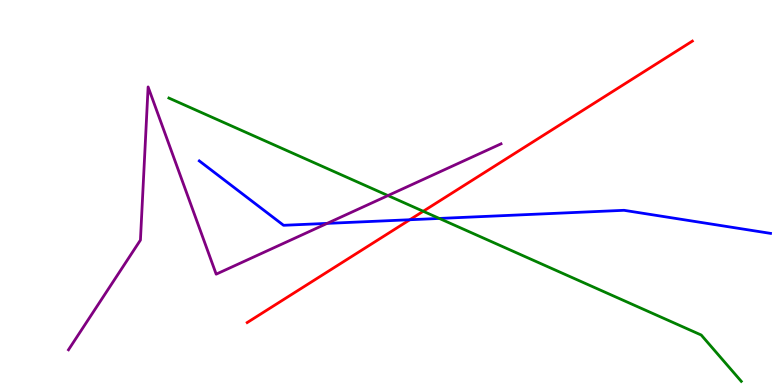[{'lines': ['blue', 'red'], 'intersections': [{'x': 5.29, 'y': 4.29}]}, {'lines': ['green', 'red'], 'intersections': [{'x': 5.46, 'y': 4.51}]}, {'lines': ['purple', 'red'], 'intersections': []}, {'lines': ['blue', 'green'], 'intersections': [{'x': 5.67, 'y': 4.33}]}, {'lines': ['blue', 'purple'], 'intersections': [{'x': 4.22, 'y': 4.2}]}, {'lines': ['green', 'purple'], 'intersections': [{'x': 5.01, 'y': 4.92}]}]